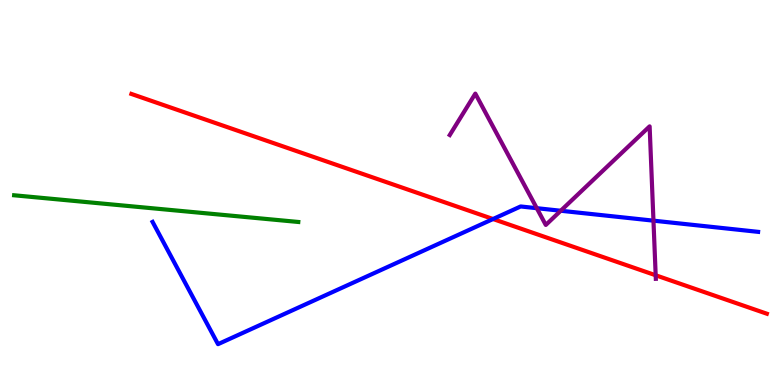[{'lines': ['blue', 'red'], 'intersections': [{'x': 6.36, 'y': 4.31}]}, {'lines': ['green', 'red'], 'intersections': []}, {'lines': ['purple', 'red'], 'intersections': [{'x': 8.46, 'y': 2.85}]}, {'lines': ['blue', 'green'], 'intersections': []}, {'lines': ['blue', 'purple'], 'intersections': [{'x': 6.93, 'y': 4.59}, {'x': 7.24, 'y': 4.53}, {'x': 8.43, 'y': 4.27}]}, {'lines': ['green', 'purple'], 'intersections': []}]